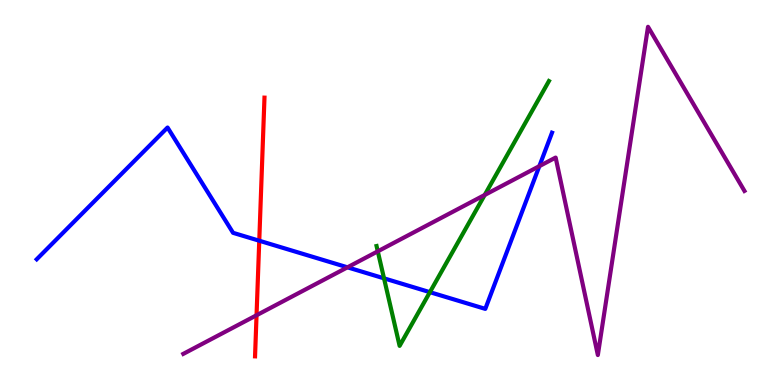[{'lines': ['blue', 'red'], 'intersections': [{'x': 3.35, 'y': 3.75}]}, {'lines': ['green', 'red'], 'intersections': []}, {'lines': ['purple', 'red'], 'intersections': [{'x': 3.31, 'y': 1.81}]}, {'lines': ['blue', 'green'], 'intersections': [{'x': 4.96, 'y': 2.77}, {'x': 5.55, 'y': 2.41}]}, {'lines': ['blue', 'purple'], 'intersections': [{'x': 4.48, 'y': 3.06}, {'x': 6.96, 'y': 5.68}]}, {'lines': ['green', 'purple'], 'intersections': [{'x': 4.87, 'y': 3.47}, {'x': 6.25, 'y': 4.94}]}]